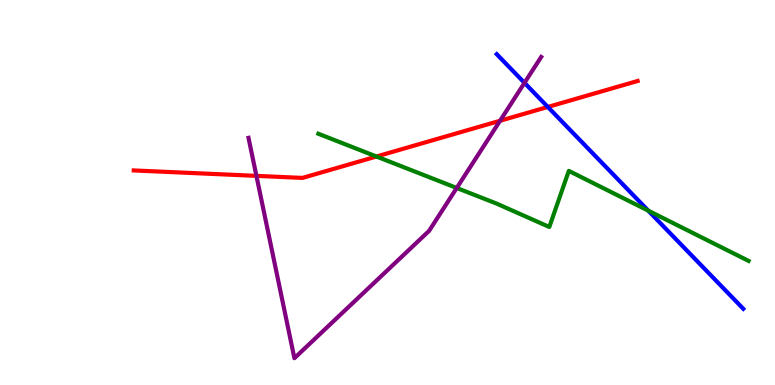[{'lines': ['blue', 'red'], 'intersections': [{'x': 7.07, 'y': 7.22}]}, {'lines': ['green', 'red'], 'intersections': [{'x': 4.86, 'y': 5.93}]}, {'lines': ['purple', 'red'], 'intersections': [{'x': 3.31, 'y': 5.43}, {'x': 6.45, 'y': 6.86}]}, {'lines': ['blue', 'green'], 'intersections': [{'x': 8.36, 'y': 4.53}]}, {'lines': ['blue', 'purple'], 'intersections': [{'x': 6.77, 'y': 7.85}]}, {'lines': ['green', 'purple'], 'intersections': [{'x': 5.89, 'y': 5.12}]}]